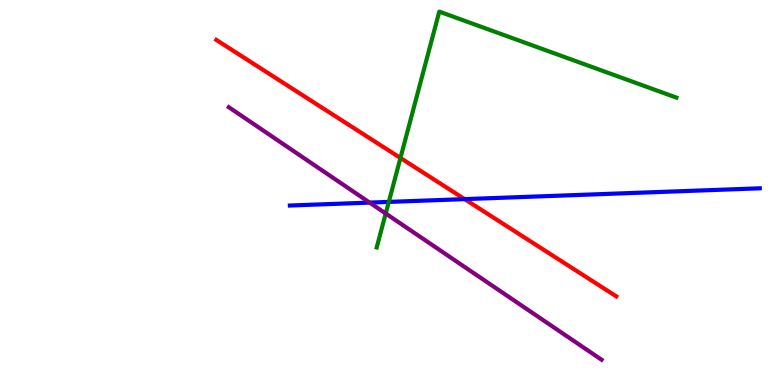[{'lines': ['blue', 'red'], 'intersections': [{'x': 6.0, 'y': 4.83}]}, {'lines': ['green', 'red'], 'intersections': [{'x': 5.17, 'y': 5.9}]}, {'lines': ['purple', 'red'], 'intersections': []}, {'lines': ['blue', 'green'], 'intersections': [{'x': 5.02, 'y': 4.76}]}, {'lines': ['blue', 'purple'], 'intersections': [{'x': 4.77, 'y': 4.74}]}, {'lines': ['green', 'purple'], 'intersections': [{'x': 4.98, 'y': 4.45}]}]